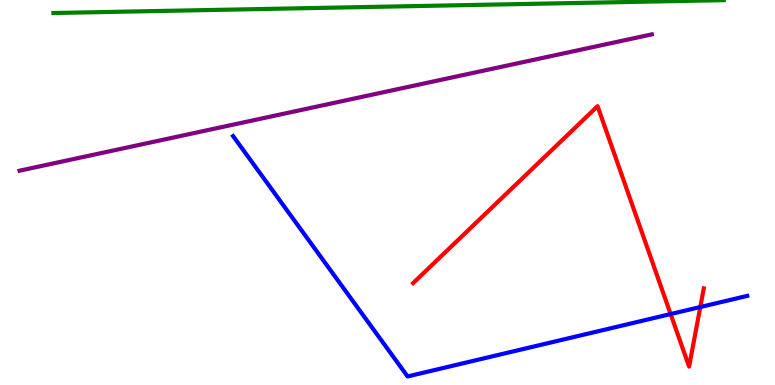[{'lines': ['blue', 'red'], 'intersections': [{'x': 8.65, 'y': 1.84}, {'x': 9.04, 'y': 2.03}]}, {'lines': ['green', 'red'], 'intersections': []}, {'lines': ['purple', 'red'], 'intersections': []}, {'lines': ['blue', 'green'], 'intersections': []}, {'lines': ['blue', 'purple'], 'intersections': []}, {'lines': ['green', 'purple'], 'intersections': []}]